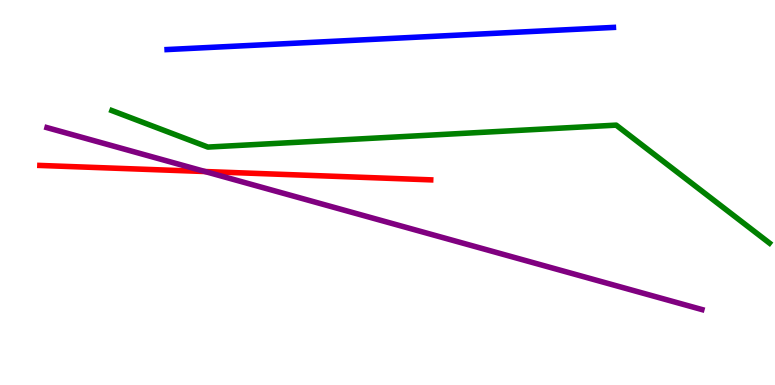[{'lines': ['blue', 'red'], 'intersections': []}, {'lines': ['green', 'red'], 'intersections': []}, {'lines': ['purple', 'red'], 'intersections': [{'x': 2.65, 'y': 5.54}]}, {'lines': ['blue', 'green'], 'intersections': []}, {'lines': ['blue', 'purple'], 'intersections': []}, {'lines': ['green', 'purple'], 'intersections': []}]